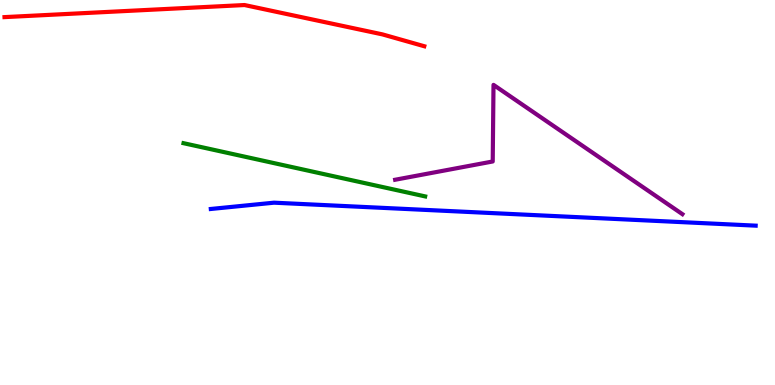[{'lines': ['blue', 'red'], 'intersections': []}, {'lines': ['green', 'red'], 'intersections': []}, {'lines': ['purple', 'red'], 'intersections': []}, {'lines': ['blue', 'green'], 'intersections': []}, {'lines': ['blue', 'purple'], 'intersections': []}, {'lines': ['green', 'purple'], 'intersections': []}]